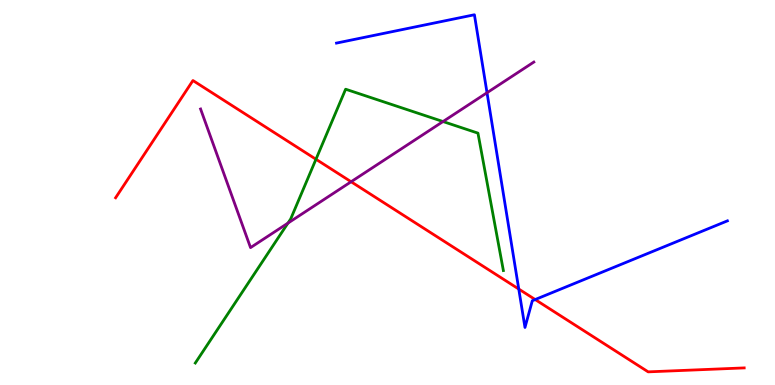[{'lines': ['blue', 'red'], 'intersections': [{'x': 6.69, 'y': 2.49}, {'x': 6.91, 'y': 2.22}]}, {'lines': ['green', 'red'], 'intersections': [{'x': 4.08, 'y': 5.86}]}, {'lines': ['purple', 'red'], 'intersections': [{'x': 4.53, 'y': 5.28}]}, {'lines': ['blue', 'green'], 'intersections': []}, {'lines': ['blue', 'purple'], 'intersections': [{'x': 6.28, 'y': 7.59}]}, {'lines': ['green', 'purple'], 'intersections': [{'x': 3.72, 'y': 4.2}, {'x': 5.72, 'y': 6.84}]}]